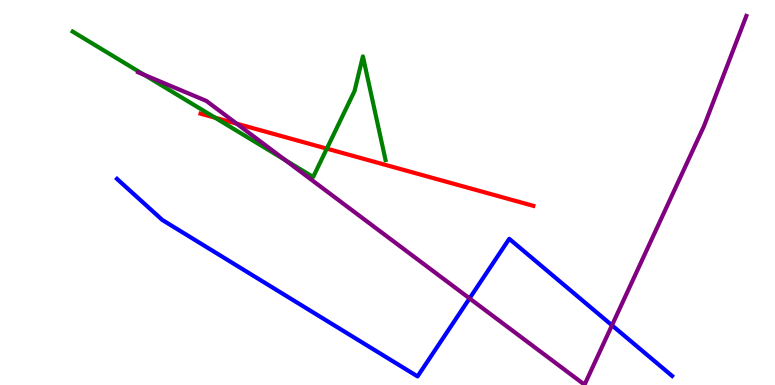[{'lines': ['blue', 'red'], 'intersections': []}, {'lines': ['green', 'red'], 'intersections': [{'x': 2.78, 'y': 6.94}, {'x': 4.22, 'y': 6.14}]}, {'lines': ['purple', 'red'], 'intersections': [{'x': 3.05, 'y': 6.79}]}, {'lines': ['blue', 'green'], 'intersections': []}, {'lines': ['blue', 'purple'], 'intersections': [{'x': 6.06, 'y': 2.25}, {'x': 7.9, 'y': 1.55}]}, {'lines': ['green', 'purple'], 'intersections': [{'x': 1.86, 'y': 8.06}, {'x': 3.68, 'y': 5.84}]}]